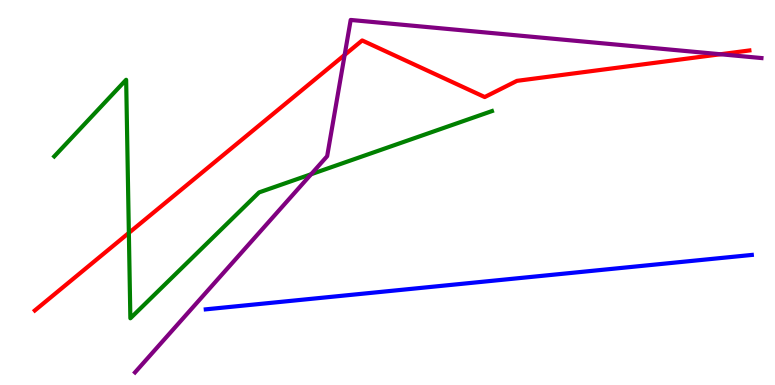[{'lines': ['blue', 'red'], 'intersections': []}, {'lines': ['green', 'red'], 'intersections': [{'x': 1.66, 'y': 3.95}]}, {'lines': ['purple', 'red'], 'intersections': [{'x': 4.45, 'y': 8.57}, {'x': 9.3, 'y': 8.59}]}, {'lines': ['blue', 'green'], 'intersections': []}, {'lines': ['blue', 'purple'], 'intersections': []}, {'lines': ['green', 'purple'], 'intersections': [{'x': 4.01, 'y': 5.47}]}]